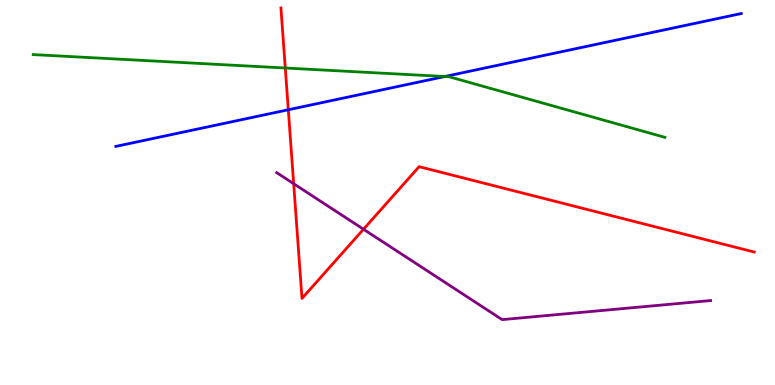[{'lines': ['blue', 'red'], 'intersections': [{'x': 3.72, 'y': 7.15}]}, {'lines': ['green', 'red'], 'intersections': [{'x': 3.68, 'y': 8.23}]}, {'lines': ['purple', 'red'], 'intersections': [{'x': 3.79, 'y': 5.23}, {'x': 4.69, 'y': 4.05}]}, {'lines': ['blue', 'green'], 'intersections': [{'x': 5.74, 'y': 8.01}]}, {'lines': ['blue', 'purple'], 'intersections': []}, {'lines': ['green', 'purple'], 'intersections': []}]